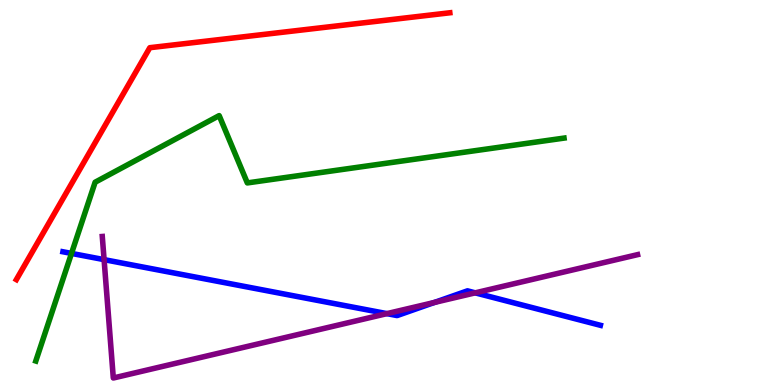[{'lines': ['blue', 'red'], 'intersections': []}, {'lines': ['green', 'red'], 'intersections': []}, {'lines': ['purple', 'red'], 'intersections': []}, {'lines': ['blue', 'green'], 'intersections': [{'x': 0.923, 'y': 3.42}]}, {'lines': ['blue', 'purple'], 'intersections': [{'x': 1.34, 'y': 3.26}, {'x': 4.99, 'y': 1.85}, {'x': 5.61, 'y': 2.14}, {'x': 6.13, 'y': 2.39}]}, {'lines': ['green', 'purple'], 'intersections': []}]